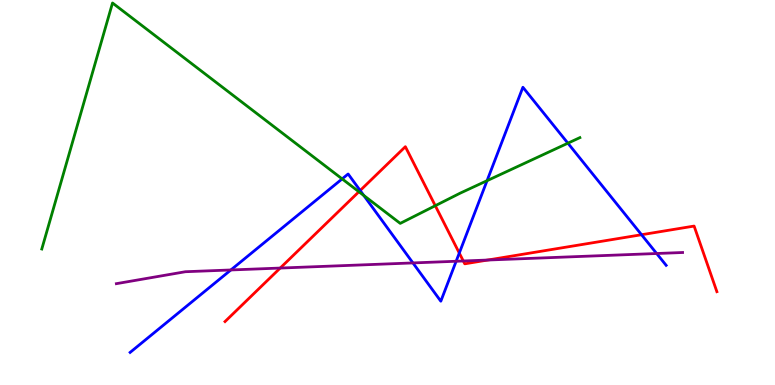[{'lines': ['blue', 'red'], 'intersections': [{'x': 4.65, 'y': 5.05}, {'x': 5.93, 'y': 3.43}, {'x': 8.28, 'y': 3.9}]}, {'lines': ['green', 'red'], 'intersections': [{'x': 4.63, 'y': 5.02}, {'x': 5.62, 'y': 4.66}]}, {'lines': ['purple', 'red'], 'intersections': [{'x': 3.62, 'y': 3.04}, {'x': 5.98, 'y': 3.22}, {'x': 6.29, 'y': 3.25}]}, {'lines': ['blue', 'green'], 'intersections': [{'x': 4.41, 'y': 5.35}, {'x': 4.69, 'y': 4.92}, {'x': 6.28, 'y': 5.31}, {'x': 7.33, 'y': 6.28}]}, {'lines': ['blue', 'purple'], 'intersections': [{'x': 2.98, 'y': 2.99}, {'x': 5.33, 'y': 3.17}, {'x': 5.89, 'y': 3.21}, {'x': 8.47, 'y': 3.42}]}, {'lines': ['green', 'purple'], 'intersections': []}]